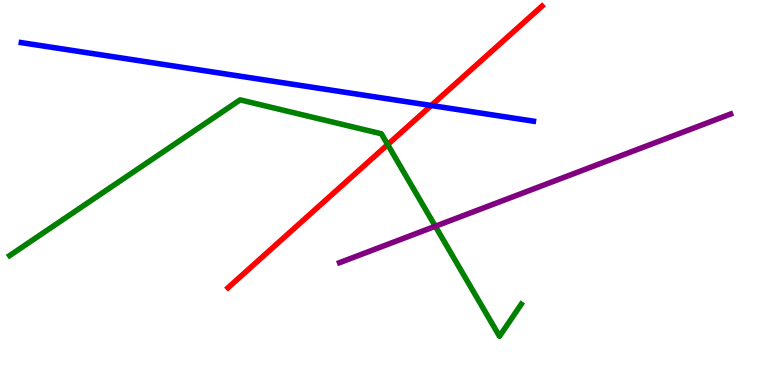[{'lines': ['blue', 'red'], 'intersections': [{'x': 5.56, 'y': 7.26}]}, {'lines': ['green', 'red'], 'intersections': [{'x': 5.0, 'y': 6.24}]}, {'lines': ['purple', 'red'], 'intersections': []}, {'lines': ['blue', 'green'], 'intersections': []}, {'lines': ['blue', 'purple'], 'intersections': []}, {'lines': ['green', 'purple'], 'intersections': [{'x': 5.62, 'y': 4.12}]}]